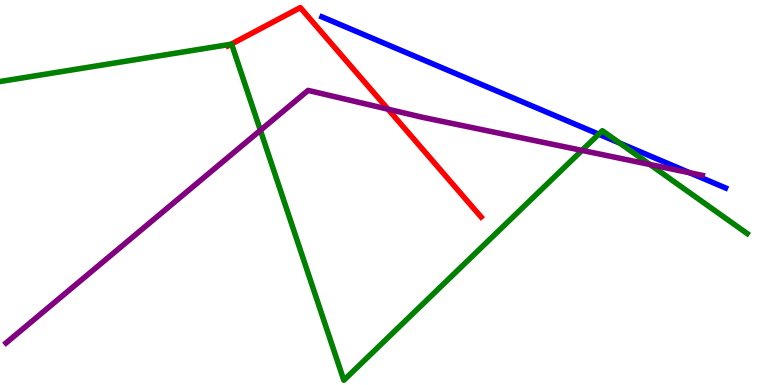[{'lines': ['blue', 'red'], 'intersections': []}, {'lines': ['green', 'red'], 'intersections': [{'x': 2.98, 'y': 8.85}]}, {'lines': ['purple', 'red'], 'intersections': [{'x': 5.01, 'y': 7.16}]}, {'lines': ['blue', 'green'], 'intersections': [{'x': 7.73, 'y': 6.51}, {'x': 8.0, 'y': 6.28}]}, {'lines': ['blue', 'purple'], 'intersections': [{'x': 8.9, 'y': 5.51}]}, {'lines': ['green', 'purple'], 'intersections': [{'x': 3.36, 'y': 6.62}, {'x': 7.51, 'y': 6.09}, {'x': 8.39, 'y': 5.73}]}]